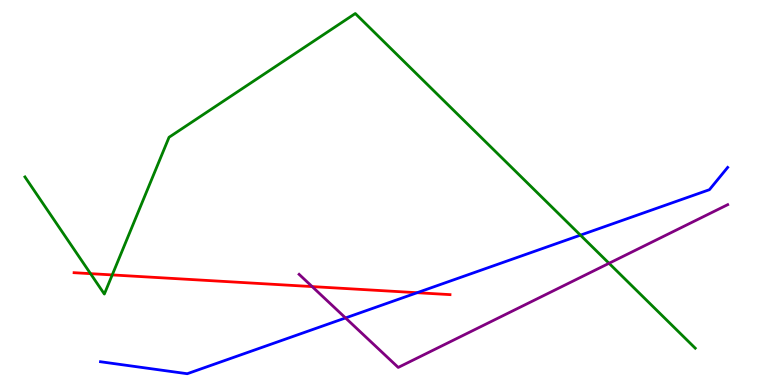[{'lines': ['blue', 'red'], 'intersections': [{'x': 5.38, 'y': 2.4}]}, {'lines': ['green', 'red'], 'intersections': [{'x': 1.17, 'y': 2.89}, {'x': 1.45, 'y': 2.86}]}, {'lines': ['purple', 'red'], 'intersections': [{'x': 4.03, 'y': 2.56}]}, {'lines': ['blue', 'green'], 'intersections': [{'x': 7.49, 'y': 3.89}]}, {'lines': ['blue', 'purple'], 'intersections': [{'x': 4.46, 'y': 1.74}]}, {'lines': ['green', 'purple'], 'intersections': [{'x': 7.86, 'y': 3.16}]}]